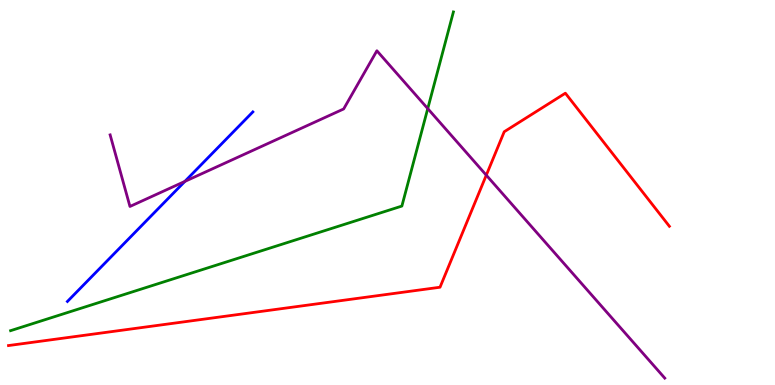[{'lines': ['blue', 'red'], 'intersections': []}, {'lines': ['green', 'red'], 'intersections': []}, {'lines': ['purple', 'red'], 'intersections': [{'x': 6.27, 'y': 5.45}]}, {'lines': ['blue', 'green'], 'intersections': []}, {'lines': ['blue', 'purple'], 'intersections': [{'x': 2.39, 'y': 5.29}]}, {'lines': ['green', 'purple'], 'intersections': [{'x': 5.52, 'y': 7.18}]}]